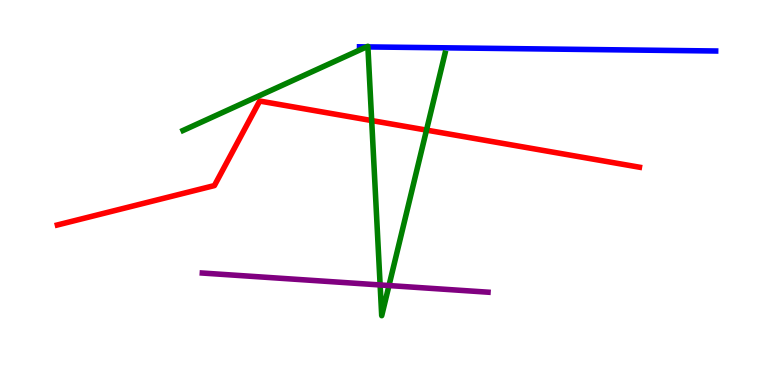[{'lines': ['blue', 'red'], 'intersections': []}, {'lines': ['green', 'red'], 'intersections': [{'x': 4.8, 'y': 6.87}, {'x': 5.5, 'y': 6.62}]}, {'lines': ['purple', 'red'], 'intersections': []}, {'lines': ['blue', 'green'], 'intersections': [{'x': 4.73, 'y': 8.78}, {'x': 4.75, 'y': 8.78}]}, {'lines': ['blue', 'purple'], 'intersections': []}, {'lines': ['green', 'purple'], 'intersections': [{'x': 4.9, 'y': 2.6}, {'x': 5.02, 'y': 2.58}]}]